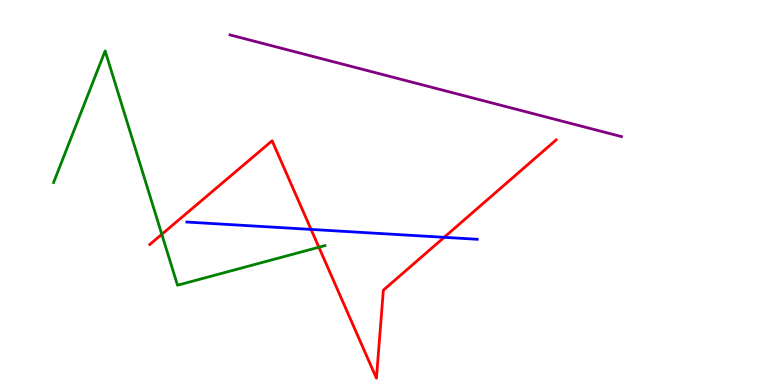[{'lines': ['blue', 'red'], 'intersections': [{'x': 4.01, 'y': 4.04}, {'x': 5.73, 'y': 3.84}]}, {'lines': ['green', 'red'], 'intersections': [{'x': 2.09, 'y': 3.91}, {'x': 4.11, 'y': 3.58}]}, {'lines': ['purple', 'red'], 'intersections': []}, {'lines': ['blue', 'green'], 'intersections': []}, {'lines': ['blue', 'purple'], 'intersections': []}, {'lines': ['green', 'purple'], 'intersections': []}]